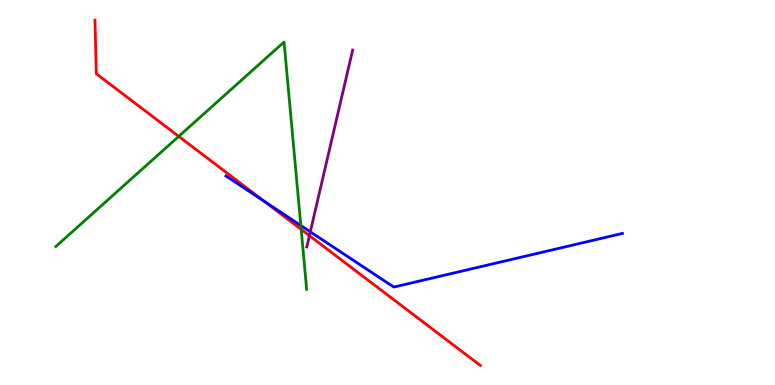[{'lines': ['blue', 'red'], 'intersections': [{'x': 3.41, 'y': 4.77}]}, {'lines': ['green', 'red'], 'intersections': [{'x': 2.31, 'y': 6.46}, {'x': 3.89, 'y': 4.04}]}, {'lines': ['purple', 'red'], 'intersections': [{'x': 3.99, 'y': 3.88}]}, {'lines': ['blue', 'green'], 'intersections': [{'x': 3.88, 'y': 4.14}]}, {'lines': ['blue', 'purple'], 'intersections': [{'x': 4.0, 'y': 3.98}]}, {'lines': ['green', 'purple'], 'intersections': []}]